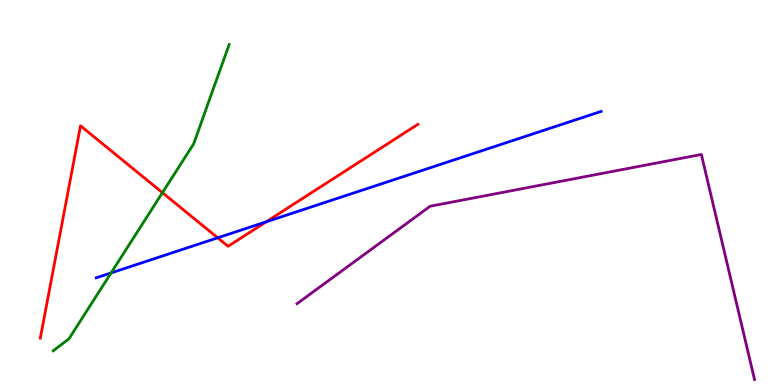[{'lines': ['blue', 'red'], 'intersections': [{'x': 2.81, 'y': 3.82}, {'x': 3.44, 'y': 4.24}]}, {'lines': ['green', 'red'], 'intersections': [{'x': 2.1, 'y': 5.0}]}, {'lines': ['purple', 'red'], 'intersections': []}, {'lines': ['blue', 'green'], 'intersections': [{'x': 1.43, 'y': 2.91}]}, {'lines': ['blue', 'purple'], 'intersections': []}, {'lines': ['green', 'purple'], 'intersections': []}]